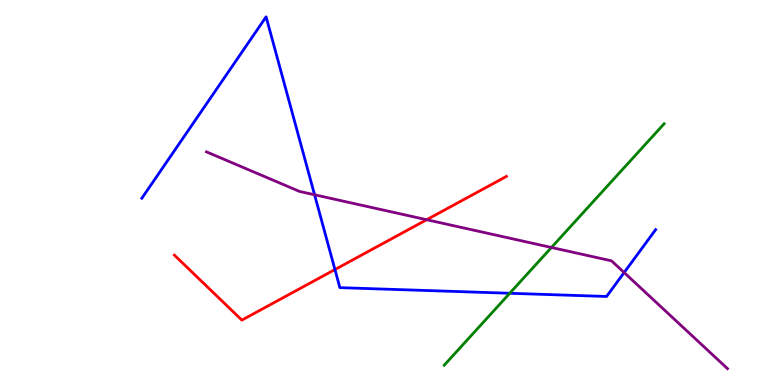[{'lines': ['blue', 'red'], 'intersections': [{'x': 4.32, 'y': 3.0}]}, {'lines': ['green', 'red'], 'intersections': []}, {'lines': ['purple', 'red'], 'intersections': [{'x': 5.51, 'y': 4.29}]}, {'lines': ['blue', 'green'], 'intersections': [{'x': 6.58, 'y': 2.38}]}, {'lines': ['blue', 'purple'], 'intersections': [{'x': 4.06, 'y': 4.94}, {'x': 8.05, 'y': 2.92}]}, {'lines': ['green', 'purple'], 'intersections': [{'x': 7.12, 'y': 3.57}]}]